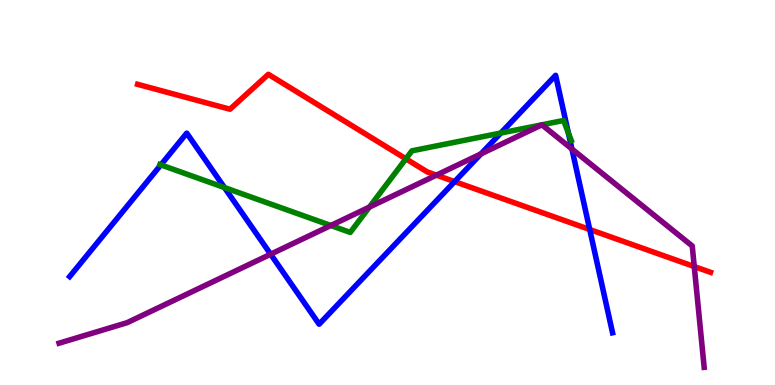[{'lines': ['blue', 'red'], 'intersections': [{'x': 5.87, 'y': 5.28}, {'x': 7.61, 'y': 4.04}]}, {'lines': ['green', 'red'], 'intersections': [{'x': 5.24, 'y': 5.87}]}, {'lines': ['purple', 'red'], 'intersections': [{'x': 5.63, 'y': 5.45}, {'x': 8.96, 'y': 3.08}]}, {'lines': ['blue', 'green'], 'intersections': [{'x': 2.08, 'y': 5.72}, {'x': 2.9, 'y': 5.13}, {'x': 6.46, 'y': 6.54}, {'x': 7.33, 'y': 6.55}]}, {'lines': ['blue', 'purple'], 'intersections': [{'x': 3.49, 'y': 3.4}, {'x': 6.21, 'y': 6.0}, {'x': 7.38, 'y': 6.13}]}, {'lines': ['green', 'purple'], 'intersections': [{'x': 4.27, 'y': 4.14}, {'x': 4.77, 'y': 4.62}]}]